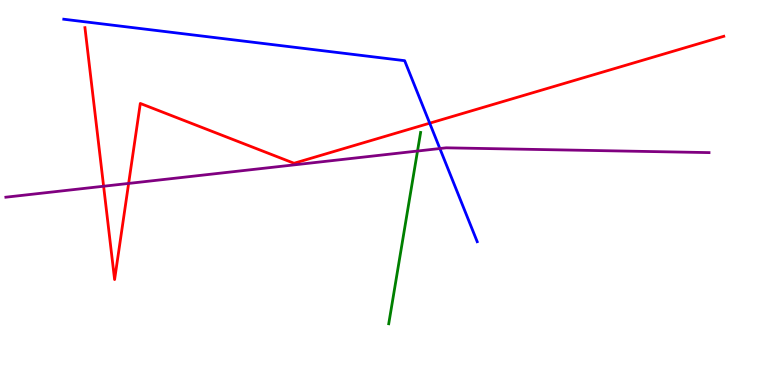[{'lines': ['blue', 'red'], 'intersections': [{'x': 5.54, 'y': 6.8}]}, {'lines': ['green', 'red'], 'intersections': []}, {'lines': ['purple', 'red'], 'intersections': [{'x': 1.34, 'y': 5.16}, {'x': 1.66, 'y': 5.24}]}, {'lines': ['blue', 'green'], 'intersections': []}, {'lines': ['blue', 'purple'], 'intersections': [{'x': 5.68, 'y': 6.14}]}, {'lines': ['green', 'purple'], 'intersections': [{'x': 5.39, 'y': 6.08}]}]